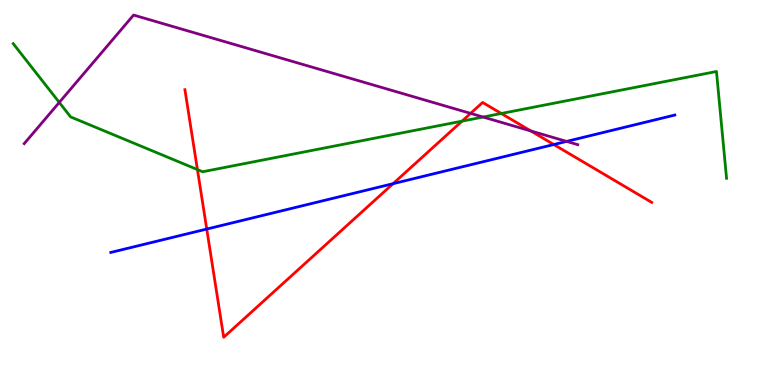[{'lines': ['blue', 'red'], 'intersections': [{'x': 2.67, 'y': 4.05}, {'x': 5.07, 'y': 5.23}, {'x': 7.15, 'y': 6.25}]}, {'lines': ['green', 'red'], 'intersections': [{'x': 2.55, 'y': 5.6}, {'x': 5.96, 'y': 6.85}, {'x': 6.47, 'y': 7.05}]}, {'lines': ['purple', 'red'], 'intersections': [{'x': 6.07, 'y': 7.05}, {'x': 6.85, 'y': 6.6}]}, {'lines': ['blue', 'green'], 'intersections': []}, {'lines': ['blue', 'purple'], 'intersections': [{'x': 7.31, 'y': 6.33}]}, {'lines': ['green', 'purple'], 'intersections': [{'x': 0.765, 'y': 7.34}, {'x': 6.23, 'y': 6.96}]}]